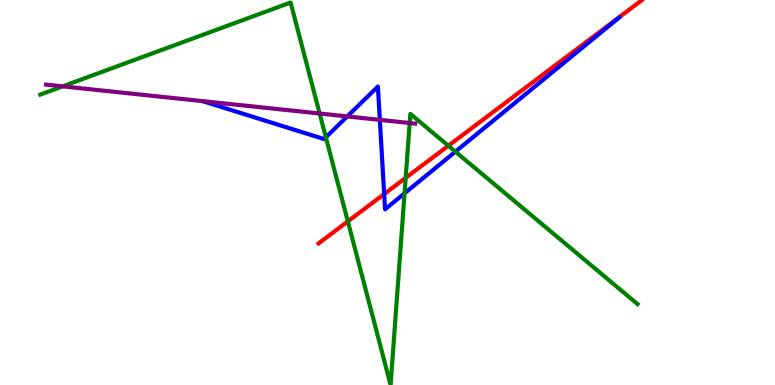[{'lines': ['blue', 'red'], 'intersections': [{'x': 4.96, 'y': 4.96}]}, {'lines': ['green', 'red'], 'intersections': [{'x': 4.49, 'y': 4.25}, {'x': 5.23, 'y': 5.38}, {'x': 5.79, 'y': 6.21}]}, {'lines': ['purple', 'red'], 'intersections': []}, {'lines': ['blue', 'green'], 'intersections': [{'x': 4.2, 'y': 6.43}, {'x': 5.22, 'y': 4.98}, {'x': 5.88, 'y': 6.06}]}, {'lines': ['blue', 'purple'], 'intersections': [{'x': 4.48, 'y': 6.98}, {'x': 4.9, 'y': 6.89}]}, {'lines': ['green', 'purple'], 'intersections': [{'x': 0.809, 'y': 7.76}, {'x': 4.12, 'y': 7.05}, {'x': 5.29, 'y': 6.8}]}]